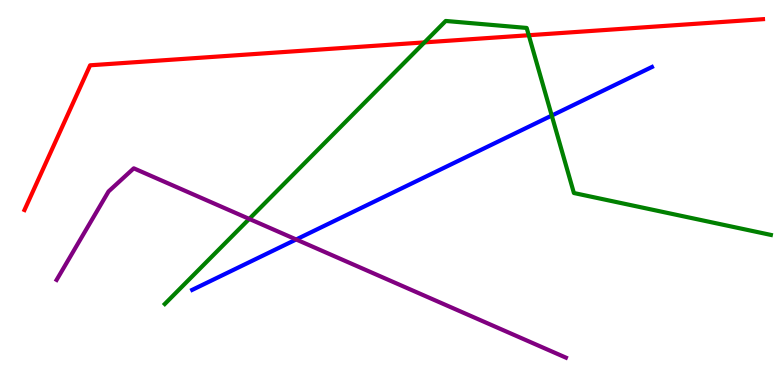[{'lines': ['blue', 'red'], 'intersections': []}, {'lines': ['green', 'red'], 'intersections': [{'x': 5.48, 'y': 8.9}, {'x': 6.82, 'y': 9.08}]}, {'lines': ['purple', 'red'], 'intersections': []}, {'lines': ['blue', 'green'], 'intersections': [{'x': 7.12, 'y': 7.0}]}, {'lines': ['blue', 'purple'], 'intersections': [{'x': 3.82, 'y': 3.78}]}, {'lines': ['green', 'purple'], 'intersections': [{'x': 3.22, 'y': 4.31}]}]